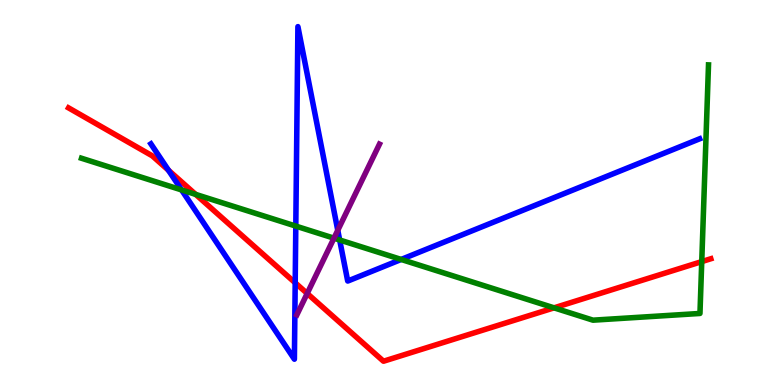[{'lines': ['blue', 'red'], 'intersections': [{'x': 2.17, 'y': 5.58}, {'x': 3.81, 'y': 2.65}]}, {'lines': ['green', 'red'], 'intersections': [{'x': 2.52, 'y': 4.95}, {'x': 7.15, 'y': 2.0}, {'x': 9.05, 'y': 3.21}]}, {'lines': ['purple', 'red'], 'intersections': [{'x': 3.96, 'y': 2.38}]}, {'lines': ['blue', 'green'], 'intersections': [{'x': 2.34, 'y': 5.07}, {'x': 3.82, 'y': 4.13}, {'x': 4.38, 'y': 3.77}, {'x': 5.18, 'y': 3.26}]}, {'lines': ['blue', 'purple'], 'intersections': [{'x': 4.36, 'y': 4.02}]}, {'lines': ['green', 'purple'], 'intersections': [{'x': 4.31, 'y': 3.81}]}]